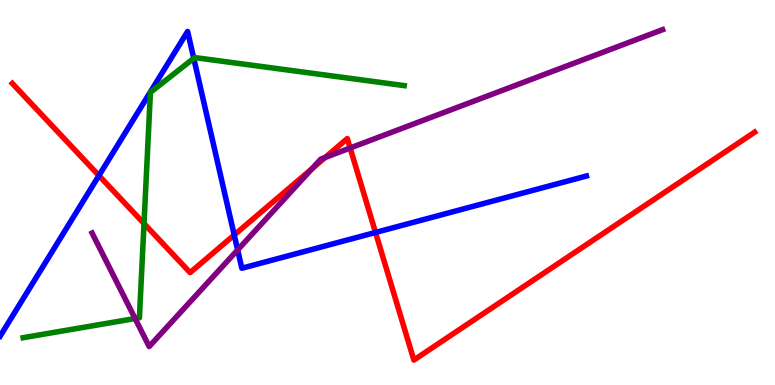[{'lines': ['blue', 'red'], 'intersections': [{'x': 1.28, 'y': 5.44}, {'x': 3.02, 'y': 3.9}, {'x': 4.85, 'y': 3.96}]}, {'lines': ['green', 'red'], 'intersections': [{'x': 1.86, 'y': 4.19}]}, {'lines': ['purple', 'red'], 'intersections': [{'x': 4.03, 'y': 5.62}, {'x': 4.2, 'y': 5.91}, {'x': 4.52, 'y': 6.16}]}, {'lines': ['blue', 'green'], 'intersections': [{'x': 2.5, 'y': 8.49}]}, {'lines': ['blue', 'purple'], 'intersections': [{'x': 3.07, 'y': 3.51}]}, {'lines': ['green', 'purple'], 'intersections': [{'x': 1.74, 'y': 1.73}]}]